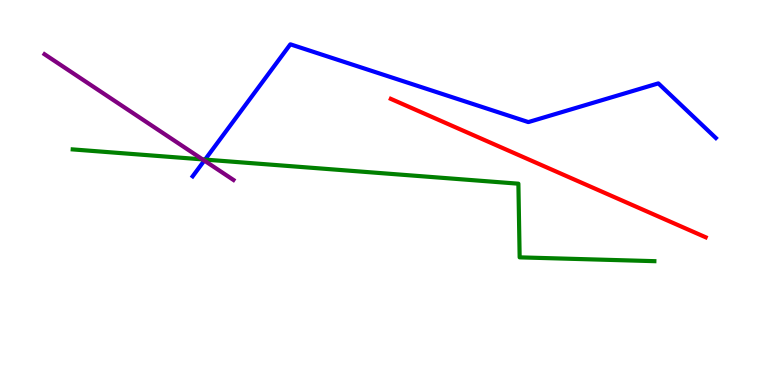[{'lines': ['blue', 'red'], 'intersections': []}, {'lines': ['green', 'red'], 'intersections': []}, {'lines': ['purple', 'red'], 'intersections': []}, {'lines': ['blue', 'green'], 'intersections': [{'x': 2.65, 'y': 5.85}]}, {'lines': ['blue', 'purple'], 'intersections': [{'x': 2.64, 'y': 5.83}]}, {'lines': ['green', 'purple'], 'intersections': [{'x': 2.61, 'y': 5.86}]}]